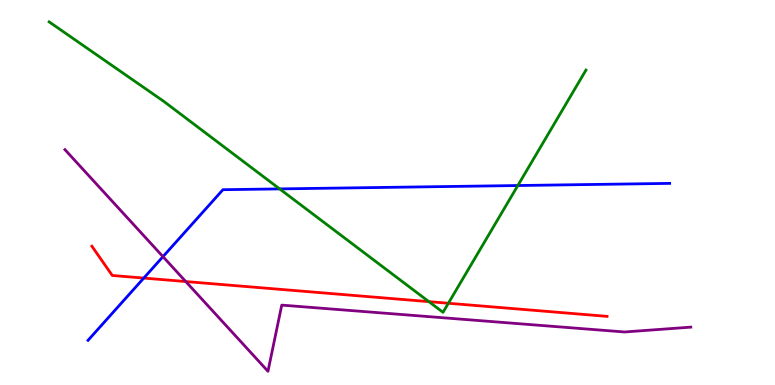[{'lines': ['blue', 'red'], 'intersections': [{'x': 1.86, 'y': 2.78}]}, {'lines': ['green', 'red'], 'intersections': [{'x': 5.53, 'y': 2.17}, {'x': 5.79, 'y': 2.12}]}, {'lines': ['purple', 'red'], 'intersections': [{'x': 2.4, 'y': 2.69}]}, {'lines': ['blue', 'green'], 'intersections': [{'x': 3.61, 'y': 5.09}, {'x': 6.68, 'y': 5.18}]}, {'lines': ['blue', 'purple'], 'intersections': [{'x': 2.1, 'y': 3.33}]}, {'lines': ['green', 'purple'], 'intersections': []}]